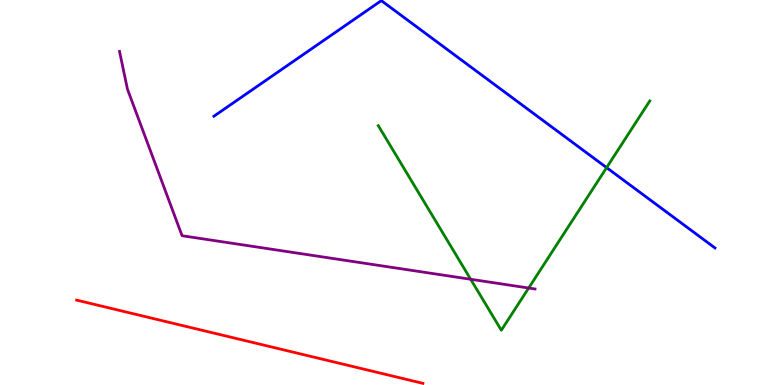[{'lines': ['blue', 'red'], 'intersections': []}, {'lines': ['green', 'red'], 'intersections': []}, {'lines': ['purple', 'red'], 'intersections': []}, {'lines': ['blue', 'green'], 'intersections': [{'x': 7.83, 'y': 5.65}]}, {'lines': ['blue', 'purple'], 'intersections': []}, {'lines': ['green', 'purple'], 'intersections': [{'x': 6.07, 'y': 2.75}, {'x': 6.82, 'y': 2.52}]}]